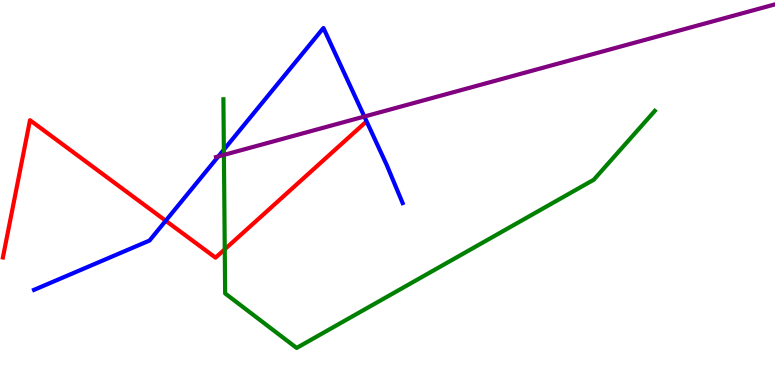[{'lines': ['blue', 'red'], 'intersections': [{'x': 2.14, 'y': 4.27}]}, {'lines': ['green', 'red'], 'intersections': [{'x': 2.9, 'y': 3.52}]}, {'lines': ['purple', 'red'], 'intersections': []}, {'lines': ['blue', 'green'], 'intersections': [{'x': 2.89, 'y': 6.11}]}, {'lines': ['blue', 'purple'], 'intersections': [{'x': 2.82, 'y': 5.94}, {'x': 4.7, 'y': 6.97}]}, {'lines': ['green', 'purple'], 'intersections': [{'x': 2.89, 'y': 5.98}]}]